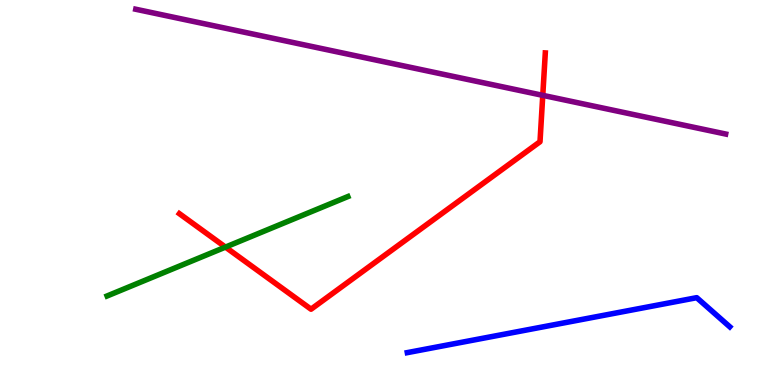[{'lines': ['blue', 'red'], 'intersections': []}, {'lines': ['green', 'red'], 'intersections': [{'x': 2.91, 'y': 3.58}]}, {'lines': ['purple', 'red'], 'intersections': [{'x': 7.0, 'y': 7.52}]}, {'lines': ['blue', 'green'], 'intersections': []}, {'lines': ['blue', 'purple'], 'intersections': []}, {'lines': ['green', 'purple'], 'intersections': []}]